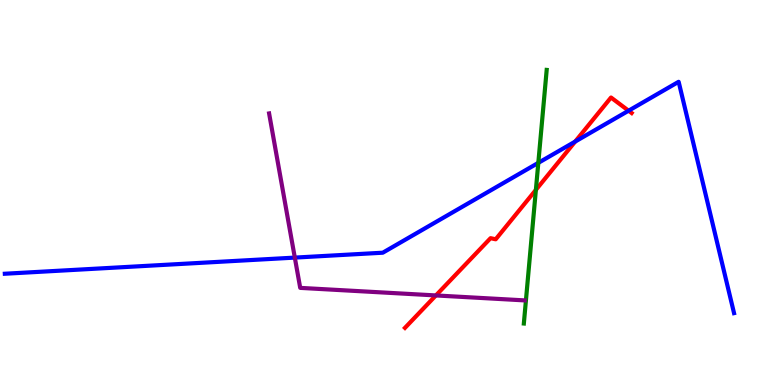[{'lines': ['blue', 'red'], 'intersections': [{'x': 7.42, 'y': 6.32}, {'x': 8.11, 'y': 7.12}]}, {'lines': ['green', 'red'], 'intersections': [{'x': 6.91, 'y': 5.07}]}, {'lines': ['purple', 'red'], 'intersections': [{'x': 5.62, 'y': 2.33}]}, {'lines': ['blue', 'green'], 'intersections': [{'x': 6.95, 'y': 5.77}]}, {'lines': ['blue', 'purple'], 'intersections': [{'x': 3.8, 'y': 3.31}]}, {'lines': ['green', 'purple'], 'intersections': []}]